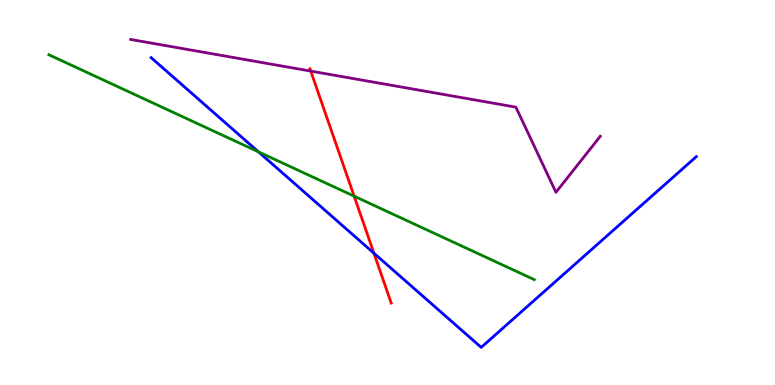[{'lines': ['blue', 'red'], 'intersections': [{'x': 4.82, 'y': 3.42}]}, {'lines': ['green', 'red'], 'intersections': [{'x': 4.57, 'y': 4.9}]}, {'lines': ['purple', 'red'], 'intersections': [{'x': 4.01, 'y': 8.15}]}, {'lines': ['blue', 'green'], 'intersections': [{'x': 3.33, 'y': 6.06}]}, {'lines': ['blue', 'purple'], 'intersections': []}, {'lines': ['green', 'purple'], 'intersections': []}]